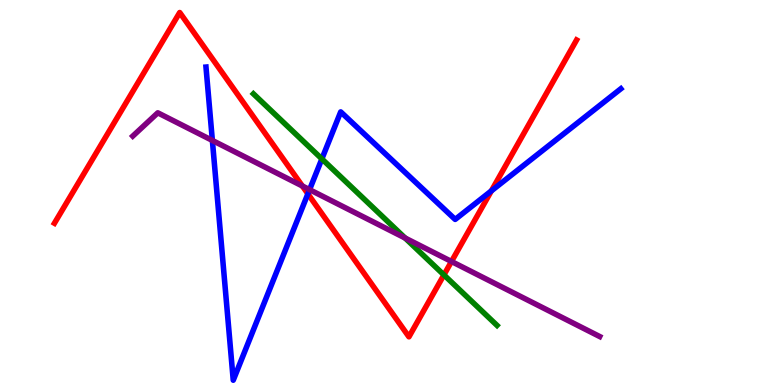[{'lines': ['blue', 'red'], 'intersections': [{'x': 3.97, 'y': 4.97}, {'x': 6.34, 'y': 5.04}]}, {'lines': ['green', 'red'], 'intersections': [{'x': 5.73, 'y': 2.86}]}, {'lines': ['purple', 'red'], 'intersections': [{'x': 3.9, 'y': 5.17}, {'x': 5.83, 'y': 3.21}]}, {'lines': ['blue', 'green'], 'intersections': [{'x': 4.15, 'y': 5.87}]}, {'lines': ['blue', 'purple'], 'intersections': [{'x': 2.74, 'y': 6.35}, {'x': 3.99, 'y': 5.07}]}, {'lines': ['green', 'purple'], 'intersections': [{'x': 5.23, 'y': 3.82}]}]